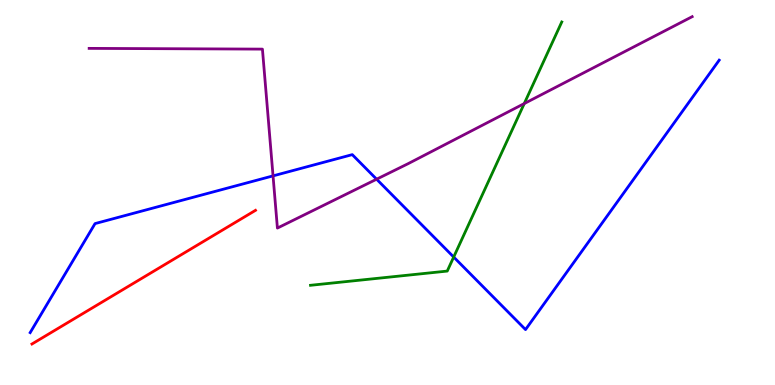[{'lines': ['blue', 'red'], 'intersections': []}, {'lines': ['green', 'red'], 'intersections': []}, {'lines': ['purple', 'red'], 'intersections': []}, {'lines': ['blue', 'green'], 'intersections': [{'x': 5.85, 'y': 3.32}]}, {'lines': ['blue', 'purple'], 'intersections': [{'x': 3.52, 'y': 5.43}, {'x': 4.86, 'y': 5.35}]}, {'lines': ['green', 'purple'], 'intersections': [{'x': 6.76, 'y': 7.31}]}]